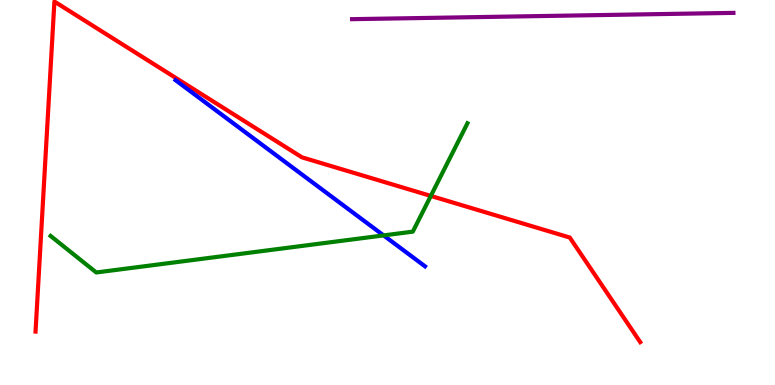[{'lines': ['blue', 'red'], 'intersections': []}, {'lines': ['green', 'red'], 'intersections': [{'x': 5.56, 'y': 4.91}]}, {'lines': ['purple', 'red'], 'intersections': []}, {'lines': ['blue', 'green'], 'intersections': [{'x': 4.95, 'y': 3.89}]}, {'lines': ['blue', 'purple'], 'intersections': []}, {'lines': ['green', 'purple'], 'intersections': []}]